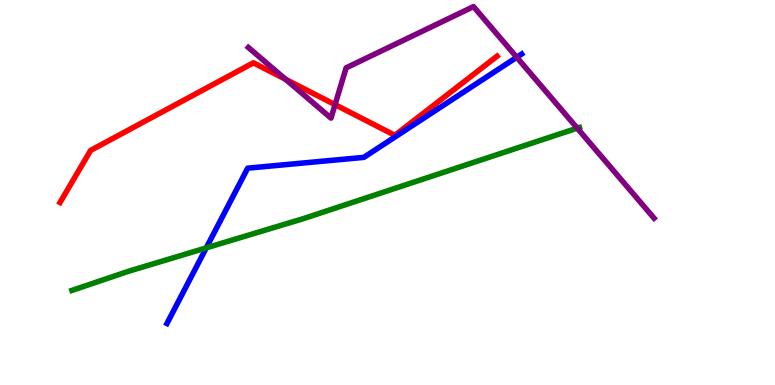[{'lines': ['blue', 'red'], 'intersections': []}, {'lines': ['green', 'red'], 'intersections': []}, {'lines': ['purple', 'red'], 'intersections': [{'x': 3.69, 'y': 7.94}, {'x': 4.32, 'y': 7.28}]}, {'lines': ['blue', 'green'], 'intersections': [{'x': 2.66, 'y': 3.56}]}, {'lines': ['blue', 'purple'], 'intersections': [{'x': 6.67, 'y': 8.51}]}, {'lines': ['green', 'purple'], 'intersections': [{'x': 7.45, 'y': 6.67}]}]